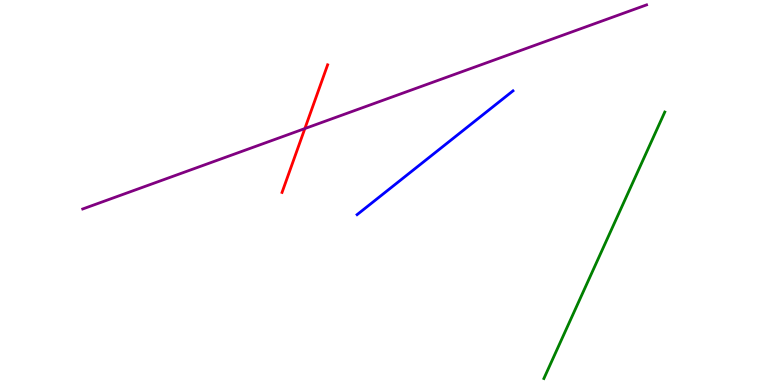[{'lines': ['blue', 'red'], 'intersections': []}, {'lines': ['green', 'red'], 'intersections': []}, {'lines': ['purple', 'red'], 'intersections': [{'x': 3.93, 'y': 6.66}]}, {'lines': ['blue', 'green'], 'intersections': []}, {'lines': ['blue', 'purple'], 'intersections': []}, {'lines': ['green', 'purple'], 'intersections': []}]